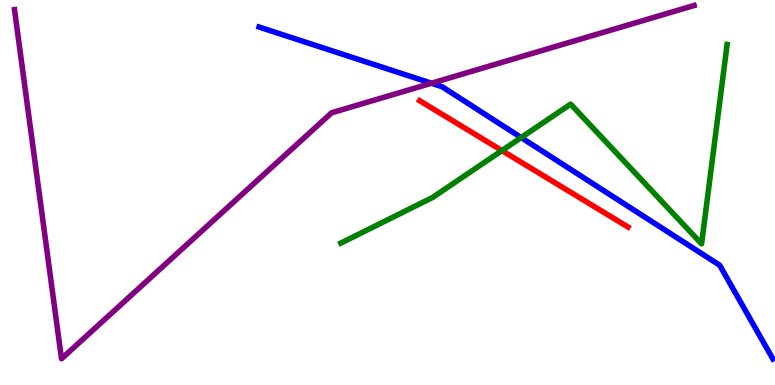[{'lines': ['blue', 'red'], 'intersections': []}, {'lines': ['green', 'red'], 'intersections': [{'x': 6.48, 'y': 6.09}]}, {'lines': ['purple', 'red'], 'intersections': []}, {'lines': ['blue', 'green'], 'intersections': [{'x': 6.72, 'y': 6.43}]}, {'lines': ['blue', 'purple'], 'intersections': [{'x': 5.57, 'y': 7.84}]}, {'lines': ['green', 'purple'], 'intersections': []}]